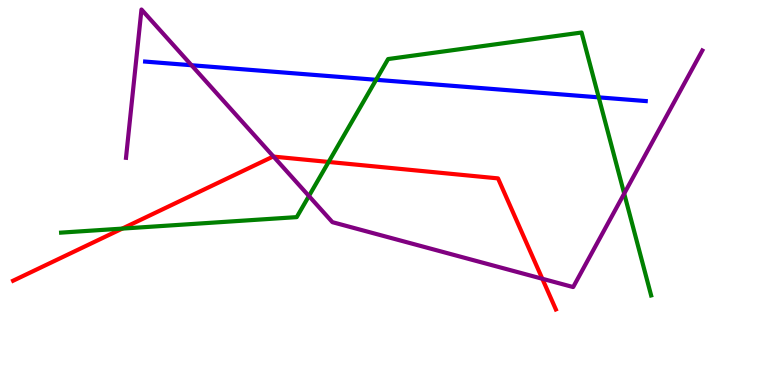[{'lines': ['blue', 'red'], 'intersections': []}, {'lines': ['green', 'red'], 'intersections': [{'x': 1.58, 'y': 4.06}, {'x': 4.24, 'y': 5.79}]}, {'lines': ['purple', 'red'], 'intersections': [{'x': 3.53, 'y': 5.93}, {'x': 7.0, 'y': 2.76}]}, {'lines': ['blue', 'green'], 'intersections': [{'x': 4.85, 'y': 7.93}, {'x': 7.73, 'y': 7.47}]}, {'lines': ['blue', 'purple'], 'intersections': [{'x': 2.47, 'y': 8.31}]}, {'lines': ['green', 'purple'], 'intersections': [{'x': 3.99, 'y': 4.91}, {'x': 8.05, 'y': 4.97}]}]